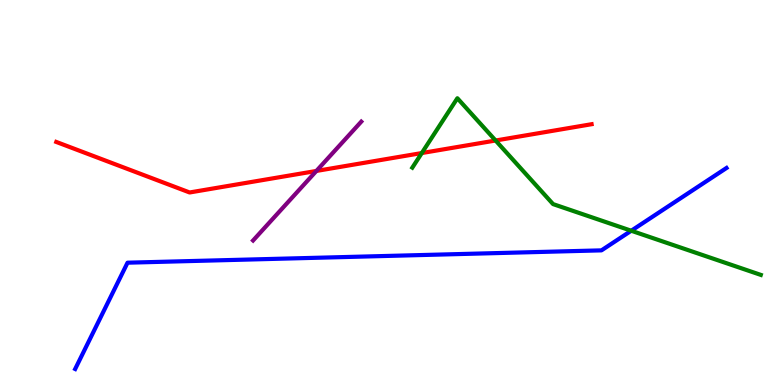[{'lines': ['blue', 'red'], 'intersections': []}, {'lines': ['green', 'red'], 'intersections': [{'x': 5.44, 'y': 6.02}, {'x': 6.39, 'y': 6.35}]}, {'lines': ['purple', 'red'], 'intersections': [{'x': 4.08, 'y': 5.56}]}, {'lines': ['blue', 'green'], 'intersections': [{'x': 8.15, 'y': 4.01}]}, {'lines': ['blue', 'purple'], 'intersections': []}, {'lines': ['green', 'purple'], 'intersections': []}]